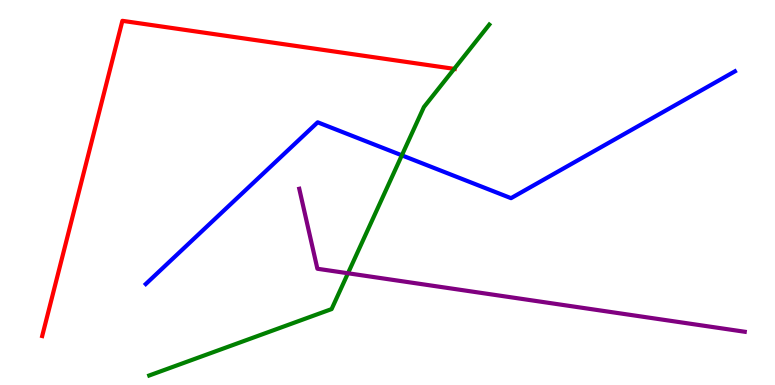[{'lines': ['blue', 'red'], 'intersections': []}, {'lines': ['green', 'red'], 'intersections': [{'x': 5.86, 'y': 8.21}]}, {'lines': ['purple', 'red'], 'intersections': []}, {'lines': ['blue', 'green'], 'intersections': [{'x': 5.19, 'y': 5.97}]}, {'lines': ['blue', 'purple'], 'intersections': []}, {'lines': ['green', 'purple'], 'intersections': [{'x': 4.49, 'y': 2.9}]}]